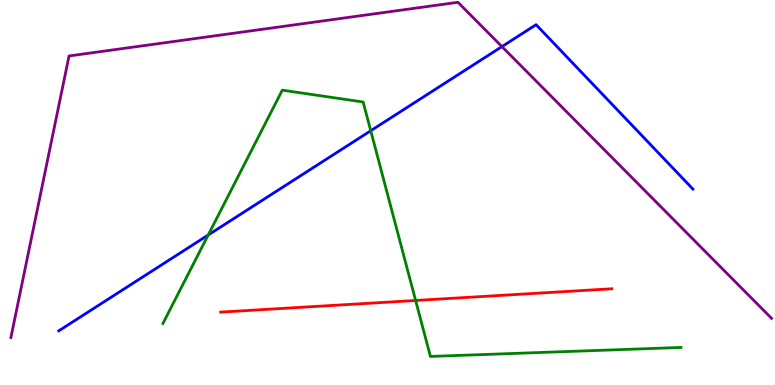[{'lines': ['blue', 'red'], 'intersections': []}, {'lines': ['green', 'red'], 'intersections': [{'x': 5.36, 'y': 2.2}]}, {'lines': ['purple', 'red'], 'intersections': []}, {'lines': ['blue', 'green'], 'intersections': [{'x': 2.69, 'y': 3.9}, {'x': 4.78, 'y': 6.6}]}, {'lines': ['blue', 'purple'], 'intersections': [{'x': 6.48, 'y': 8.79}]}, {'lines': ['green', 'purple'], 'intersections': []}]